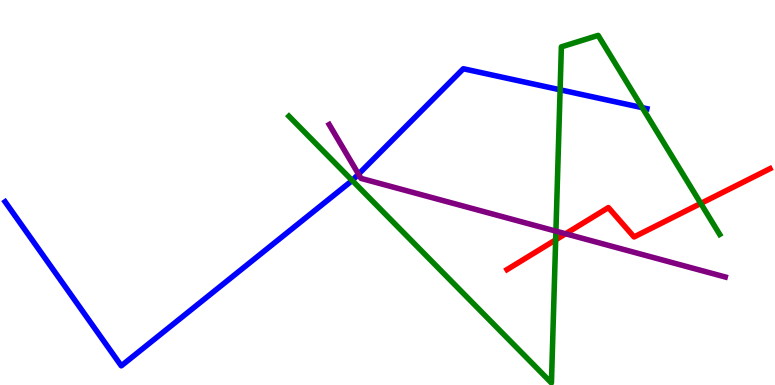[{'lines': ['blue', 'red'], 'intersections': []}, {'lines': ['green', 'red'], 'intersections': [{'x': 7.17, 'y': 3.77}, {'x': 9.04, 'y': 4.72}]}, {'lines': ['purple', 'red'], 'intersections': [{'x': 7.3, 'y': 3.93}]}, {'lines': ['blue', 'green'], 'intersections': [{'x': 4.54, 'y': 5.31}, {'x': 7.23, 'y': 7.67}, {'x': 8.29, 'y': 7.2}]}, {'lines': ['blue', 'purple'], 'intersections': [{'x': 4.63, 'y': 5.48}]}, {'lines': ['green', 'purple'], 'intersections': [{'x': 7.17, 'y': 4.0}]}]